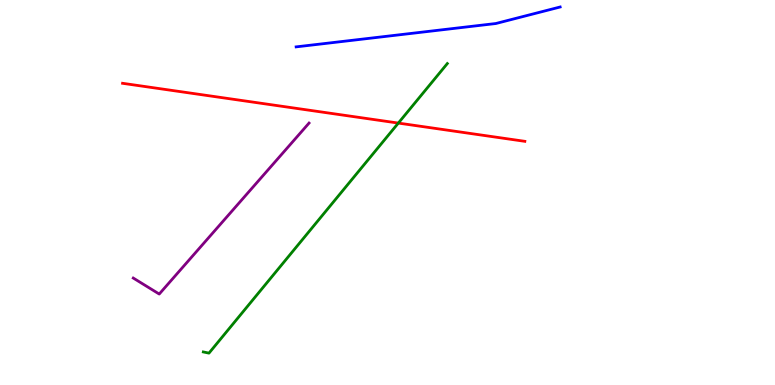[{'lines': ['blue', 'red'], 'intersections': []}, {'lines': ['green', 'red'], 'intersections': [{'x': 5.14, 'y': 6.8}]}, {'lines': ['purple', 'red'], 'intersections': []}, {'lines': ['blue', 'green'], 'intersections': []}, {'lines': ['blue', 'purple'], 'intersections': []}, {'lines': ['green', 'purple'], 'intersections': []}]